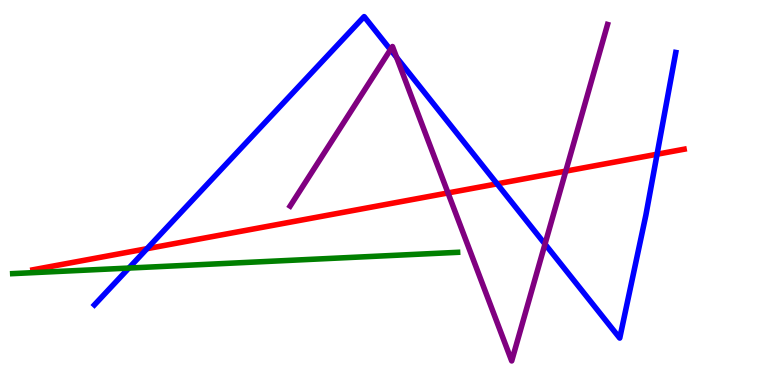[{'lines': ['blue', 'red'], 'intersections': [{'x': 1.9, 'y': 3.54}, {'x': 6.41, 'y': 5.22}, {'x': 8.48, 'y': 5.99}]}, {'lines': ['green', 'red'], 'intersections': []}, {'lines': ['purple', 'red'], 'intersections': [{'x': 5.78, 'y': 4.99}, {'x': 7.3, 'y': 5.56}]}, {'lines': ['blue', 'green'], 'intersections': [{'x': 1.66, 'y': 3.04}]}, {'lines': ['blue', 'purple'], 'intersections': [{'x': 5.04, 'y': 8.71}, {'x': 5.12, 'y': 8.51}, {'x': 7.03, 'y': 3.66}]}, {'lines': ['green', 'purple'], 'intersections': []}]